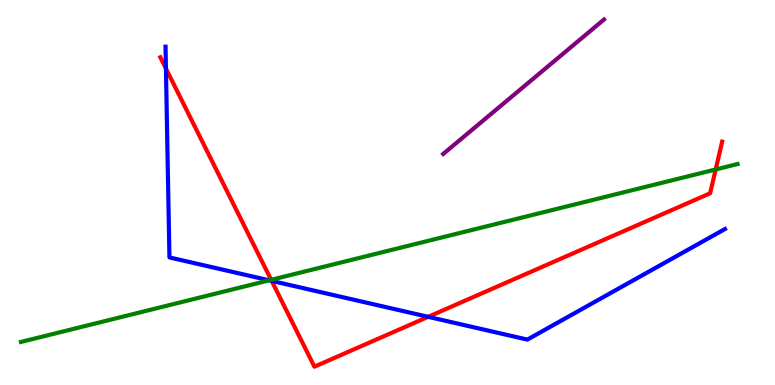[{'lines': ['blue', 'red'], 'intersections': [{'x': 2.14, 'y': 8.22}, {'x': 3.51, 'y': 2.7}, {'x': 5.53, 'y': 1.77}]}, {'lines': ['green', 'red'], 'intersections': [{'x': 3.5, 'y': 2.73}, {'x': 9.23, 'y': 5.6}]}, {'lines': ['purple', 'red'], 'intersections': []}, {'lines': ['blue', 'green'], 'intersections': [{'x': 3.47, 'y': 2.72}]}, {'lines': ['blue', 'purple'], 'intersections': []}, {'lines': ['green', 'purple'], 'intersections': []}]